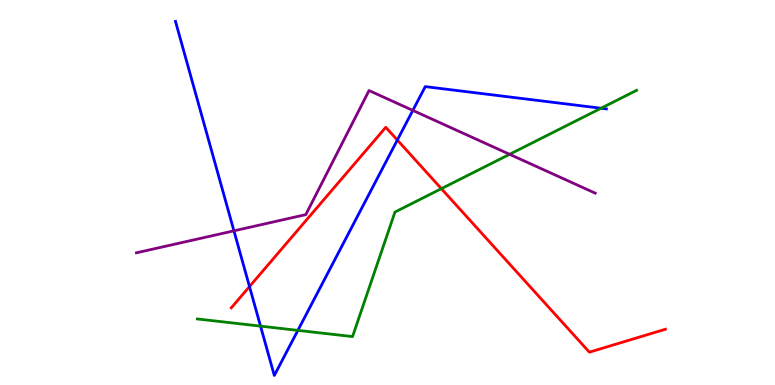[{'lines': ['blue', 'red'], 'intersections': [{'x': 3.22, 'y': 2.56}, {'x': 5.13, 'y': 6.36}]}, {'lines': ['green', 'red'], 'intersections': [{'x': 5.7, 'y': 5.1}]}, {'lines': ['purple', 'red'], 'intersections': []}, {'lines': ['blue', 'green'], 'intersections': [{'x': 3.36, 'y': 1.53}, {'x': 3.84, 'y': 1.42}, {'x': 7.76, 'y': 7.19}]}, {'lines': ['blue', 'purple'], 'intersections': [{'x': 3.02, 'y': 4.0}, {'x': 5.33, 'y': 7.13}]}, {'lines': ['green', 'purple'], 'intersections': [{'x': 6.58, 'y': 5.99}]}]